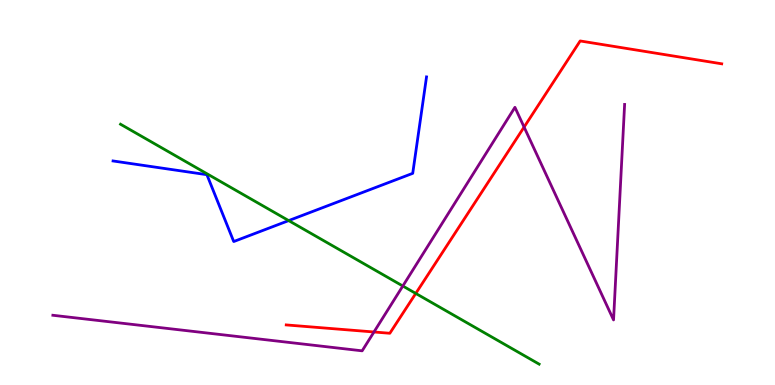[{'lines': ['blue', 'red'], 'intersections': []}, {'lines': ['green', 'red'], 'intersections': [{'x': 5.36, 'y': 2.38}]}, {'lines': ['purple', 'red'], 'intersections': [{'x': 4.83, 'y': 1.38}, {'x': 6.76, 'y': 6.7}]}, {'lines': ['blue', 'green'], 'intersections': [{'x': 3.72, 'y': 4.27}]}, {'lines': ['blue', 'purple'], 'intersections': []}, {'lines': ['green', 'purple'], 'intersections': [{'x': 5.2, 'y': 2.57}]}]